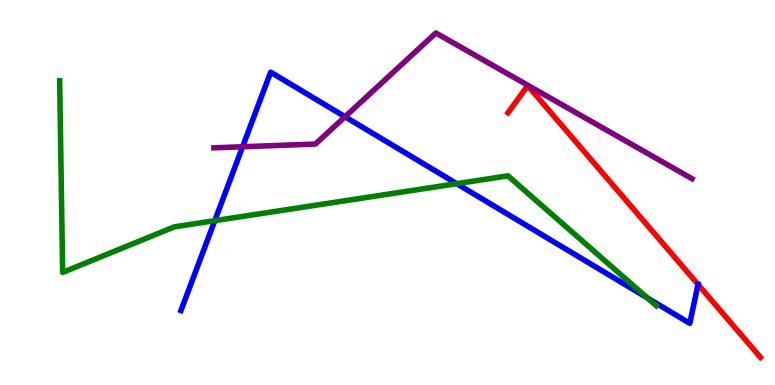[{'lines': ['blue', 'red'], 'intersections': [{'x': 9.01, 'y': 2.61}]}, {'lines': ['green', 'red'], 'intersections': []}, {'lines': ['purple', 'red'], 'intersections': []}, {'lines': ['blue', 'green'], 'intersections': [{'x': 2.77, 'y': 4.27}, {'x': 5.89, 'y': 5.23}, {'x': 8.35, 'y': 2.26}]}, {'lines': ['blue', 'purple'], 'intersections': [{'x': 3.13, 'y': 6.19}, {'x': 4.45, 'y': 6.97}]}, {'lines': ['green', 'purple'], 'intersections': []}]